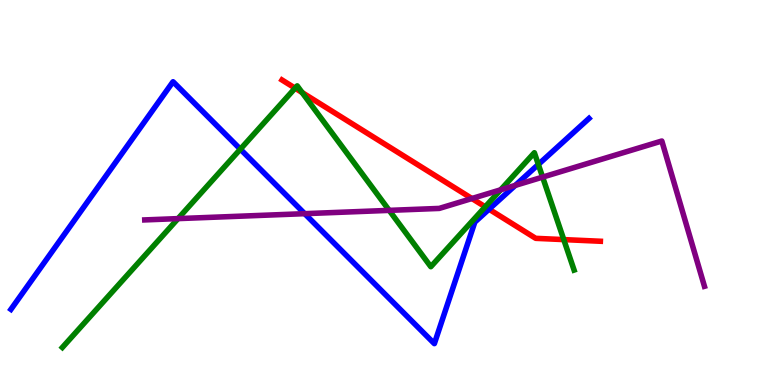[{'lines': ['blue', 'red'], 'intersections': [{'x': 6.31, 'y': 4.57}]}, {'lines': ['green', 'red'], 'intersections': [{'x': 3.81, 'y': 7.71}, {'x': 3.9, 'y': 7.6}, {'x': 6.26, 'y': 4.63}, {'x': 7.27, 'y': 3.78}]}, {'lines': ['purple', 'red'], 'intersections': [{'x': 6.09, 'y': 4.84}]}, {'lines': ['blue', 'green'], 'intersections': [{'x': 3.1, 'y': 6.12}, {'x': 6.95, 'y': 5.73}]}, {'lines': ['blue', 'purple'], 'intersections': [{'x': 3.93, 'y': 4.45}, {'x': 6.65, 'y': 5.18}]}, {'lines': ['green', 'purple'], 'intersections': [{'x': 2.3, 'y': 4.32}, {'x': 5.02, 'y': 4.54}, {'x': 6.46, 'y': 5.07}, {'x': 7.0, 'y': 5.4}]}]